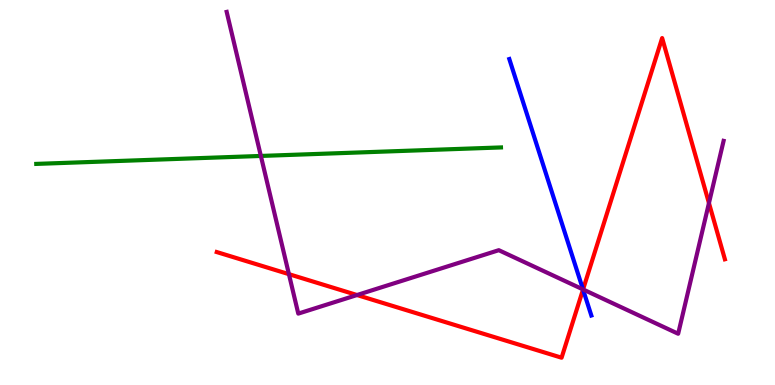[{'lines': ['blue', 'red'], 'intersections': [{'x': 7.52, 'y': 2.48}]}, {'lines': ['green', 'red'], 'intersections': []}, {'lines': ['purple', 'red'], 'intersections': [{'x': 3.73, 'y': 2.88}, {'x': 4.61, 'y': 2.34}, {'x': 7.52, 'y': 2.48}, {'x': 9.15, 'y': 4.73}]}, {'lines': ['blue', 'green'], 'intersections': []}, {'lines': ['blue', 'purple'], 'intersections': [{'x': 7.52, 'y': 2.48}]}, {'lines': ['green', 'purple'], 'intersections': [{'x': 3.37, 'y': 5.95}]}]